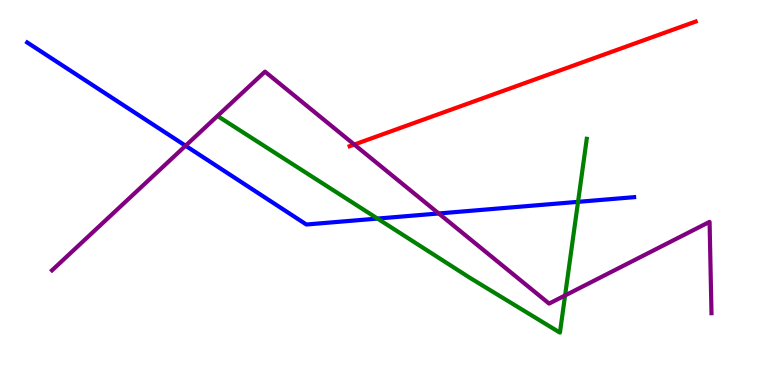[{'lines': ['blue', 'red'], 'intersections': []}, {'lines': ['green', 'red'], 'intersections': []}, {'lines': ['purple', 'red'], 'intersections': [{'x': 4.57, 'y': 6.25}]}, {'lines': ['blue', 'green'], 'intersections': [{'x': 4.87, 'y': 4.32}, {'x': 7.46, 'y': 4.76}]}, {'lines': ['blue', 'purple'], 'intersections': [{'x': 2.39, 'y': 6.21}, {'x': 5.66, 'y': 4.46}]}, {'lines': ['green', 'purple'], 'intersections': [{'x': 7.29, 'y': 2.33}]}]